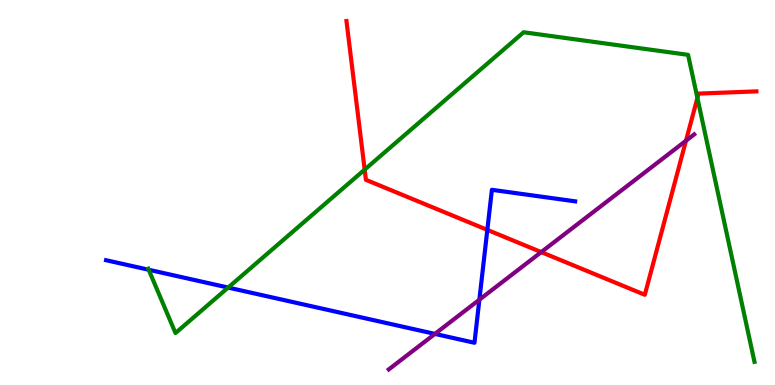[{'lines': ['blue', 'red'], 'intersections': [{'x': 6.29, 'y': 4.03}]}, {'lines': ['green', 'red'], 'intersections': [{'x': 4.71, 'y': 5.59}, {'x': 9.0, 'y': 7.46}]}, {'lines': ['purple', 'red'], 'intersections': [{'x': 6.98, 'y': 3.45}, {'x': 8.85, 'y': 6.34}]}, {'lines': ['blue', 'green'], 'intersections': [{'x': 1.92, 'y': 2.99}, {'x': 2.94, 'y': 2.53}]}, {'lines': ['blue', 'purple'], 'intersections': [{'x': 5.61, 'y': 1.33}, {'x': 6.19, 'y': 2.22}]}, {'lines': ['green', 'purple'], 'intersections': []}]